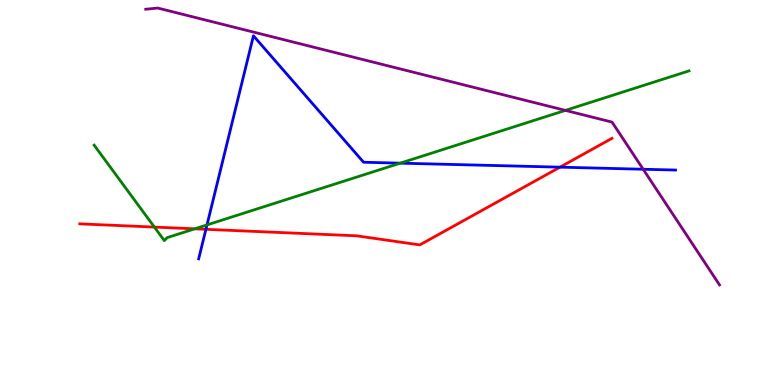[{'lines': ['blue', 'red'], 'intersections': [{'x': 2.66, 'y': 4.04}, {'x': 7.23, 'y': 5.66}]}, {'lines': ['green', 'red'], 'intersections': [{'x': 1.99, 'y': 4.1}, {'x': 2.51, 'y': 4.06}]}, {'lines': ['purple', 'red'], 'intersections': []}, {'lines': ['blue', 'green'], 'intersections': [{'x': 2.67, 'y': 4.16}, {'x': 5.16, 'y': 5.76}]}, {'lines': ['blue', 'purple'], 'intersections': [{'x': 8.3, 'y': 5.6}]}, {'lines': ['green', 'purple'], 'intersections': [{'x': 7.3, 'y': 7.13}]}]